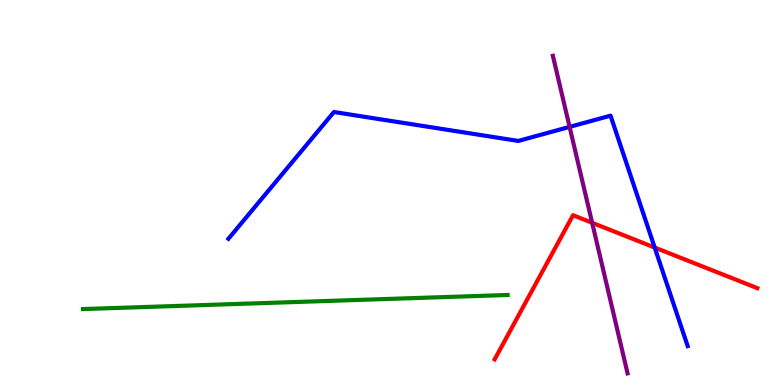[{'lines': ['blue', 'red'], 'intersections': [{'x': 8.45, 'y': 3.57}]}, {'lines': ['green', 'red'], 'intersections': []}, {'lines': ['purple', 'red'], 'intersections': [{'x': 7.64, 'y': 4.21}]}, {'lines': ['blue', 'green'], 'intersections': []}, {'lines': ['blue', 'purple'], 'intersections': [{'x': 7.35, 'y': 6.7}]}, {'lines': ['green', 'purple'], 'intersections': []}]